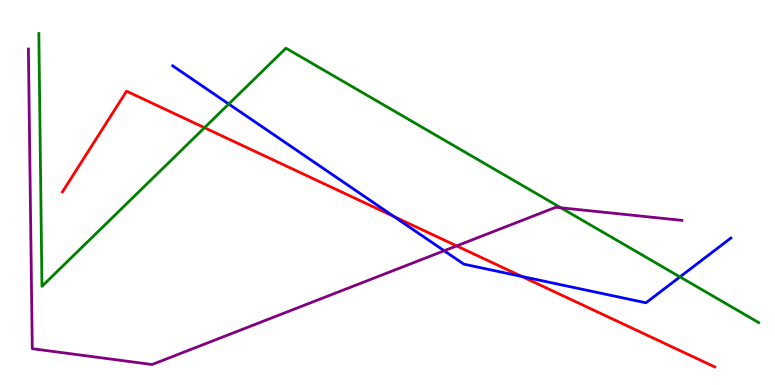[{'lines': ['blue', 'red'], 'intersections': [{'x': 5.08, 'y': 4.38}, {'x': 6.73, 'y': 2.82}]}, {'lines': ['green', 'red'], 'intersections': [{'x': 2.64, 'y': 6.68}]}, {'lines': ['purple', 'red'], 'intersections': [{'x': 5.89, 'y': 3.61}]}, {'lines': ['blue', 'green'], 'intersections': [{'x': 2.95, 'y': 7.3}, {'x': 8.77, 'y': 2.81}]}, {'lines': ['blue', 'purple'], 'intersections': [{'x': 5.73, 'y': 3.49}]}, {'lines': ['green', 'purple'], 'intersections': [{'x': 7.24, 'y': 4.6}]}]